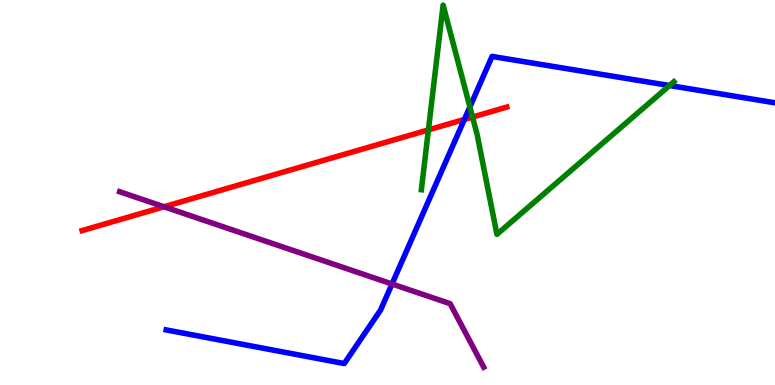[{'lines': ['blue', 'red'], 'intersections': [{'x': 5.99, 'y': 6.9}]}, {'lines': ['green', 'red'], 'intersections': [{'x': 5.53, 'y': 6.63}, {'x': 6.1, 'y': 6.96}]}, {'lines': ['purple', 'red'], 'intersections': [{'x': 2.12, 'y': 4.63}]}, {'lines': ['blue', 'green'], 'intersections': [{'x': 6.06, 'y': 7.22}, {'x': 8.64, 'y': 7.78}]}, {'lines': ['blue', 'purple'], 'intersections': [{'x': 5.06, 'y': 2.62}]}, {'lines': ['green', 'purple'], 'intersections': []}]